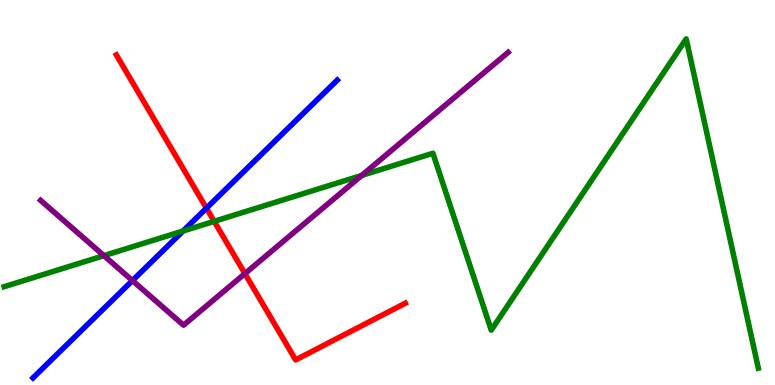[{'lines': ['blue', 'red'], 'intersections': [{'x': 2.66, 'y': 4.59}]}, {'lines': ['green', 'red'], 'intersections': [{'x': 2.76, 'y': 4.25}]}, {'lines': ['purple', 'red'], 'intersections': [{'x': 3.16, 'y': 2.89}]}, {'lines': ['blue', 'green'], 'intersections': [{'x': 2.36, 'y': 4.0}]}, {'lines': ['blue', 'purple'], 'intersections': [{'x': 1.71, 'y': 2.71}]}, {'lines': ['green', 'purple'], 'intersections': [{'x': 1.34, 'y': 3.36}, {'x': 4.67, 'y': 5.44}]}]